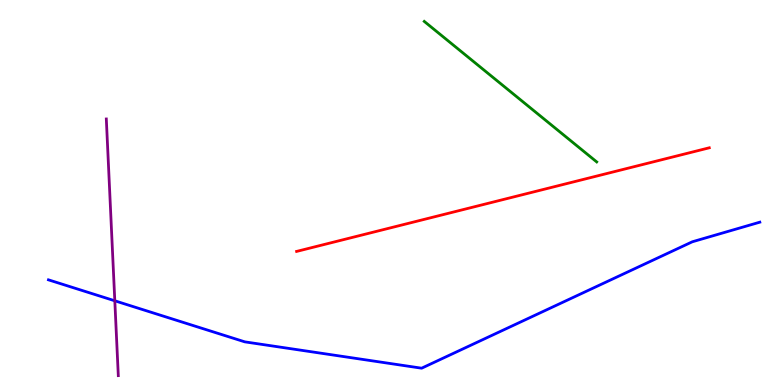[{'lines': ['blue', 'red'], 'intersections': []}, {'lines': ['green', 'red'], 'intersections': []}, {'lines': ['purple', 'red'], 'intersections': []}, {'lines': ['blue', 'green'], 'intersections': []}, {'lines': ['blue', 'purple'], 'intersections': [{'x': 1.48, 'y': 2.19}]}, {'lines': ['green', 'purple'], 'intersections': []}]